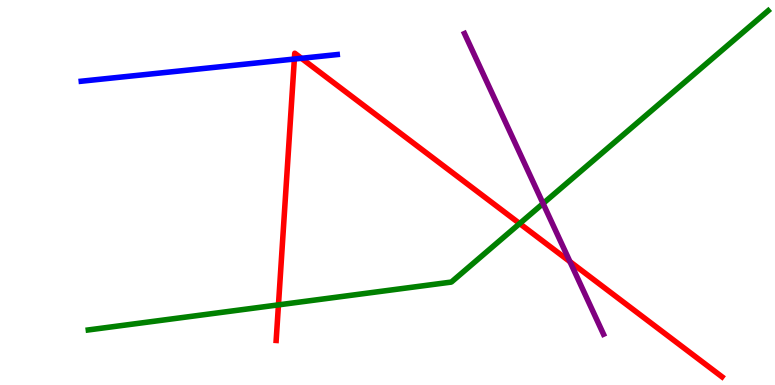[{'lines': ['blue', 'red'], 'intersections': [{'x': 3.8, 'y': 8.47}, {'x': 3.89, 'y': 8.49}]}, {'lines': ['green', 'red'], 'intersections': [{'x': 3.59, 'y': 2.08}, {'x': 6.71, 'y': 4.19}]}, {'lines': ['purple', 'red'], 'intersections': [{'x': 7.35, 'y': 3.2}]}, {'lines': ['blue', 'green'], 'intersections': []}, {'lines': ['blue', 'purple'], 'intersections': []}, {'lines': ['green', 'purple'], 'intersections': [{'x': 7.01, 'y': 4.71}]}]